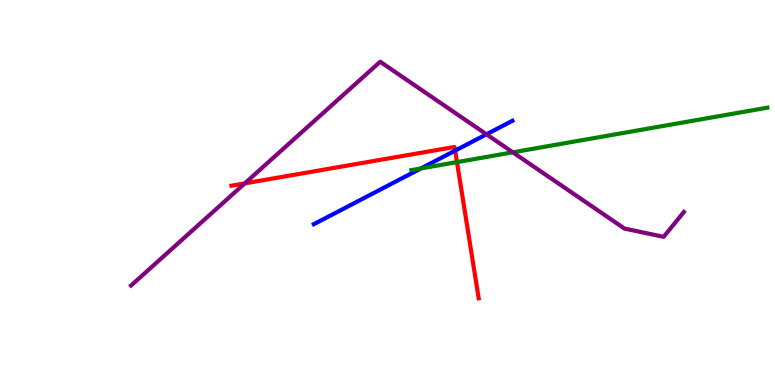[{'lines': ['blue', 'red'], 'intersections': [{'x': 5.87, 'y': 6.09}]}, {'lines': ['green', 'red'], 'intersections': [{'x': 5.9, 'y': 5.79}]}, {'lines': ['purple', 'red'], 'intersections': [{'x': 3.16, 'y': 5.24}]}, {'lines': ['blue', 'green'], 'intersections': [{'x': 5.43, 'y': 5.62}]}, {'lines': ['blue', 'purple'], 'intersections': [{'x': 6.28, 'y': 6.51}]}, {'lines': ['green', 'purple'], 'intersections': [{'x': 6.62, 'y': 6.04}]}]